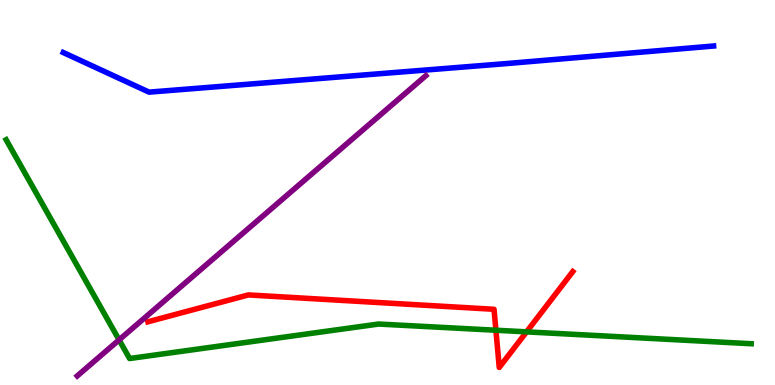[{'lines': ['blue', 'red'], 'intersections': []}, {'lines': ['green', 'red'], 'intersections': [{'x': 6.4, 'y': 1.42}, {'x': 6.79, 'y': 1.38}]}, {'lines': ['purple', 'red'], 'intersections': []}, {'lines': ['blue', 'green'], 'intersections': []}, {'lines': ['blue', 'purple'], 'intersections': []}, {'lines': ['green', 'purple'], 'intersections': [{'x': 1.54, 'y': 1.17}]}]